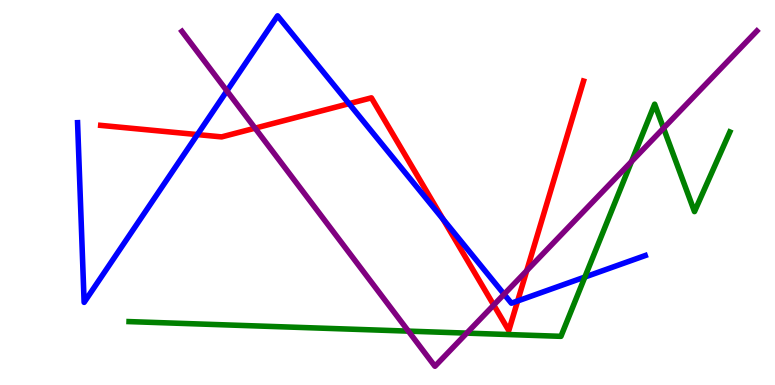[{'lines': ['blue', 'red'], 'intersections': [{'x': 2.55, 'y': 6.5}, {'x': 4.5, 'y': 7.31}, {'x': 5.72, 'y': 4.31}, {'x': 6.68, 'y': 2.18}]}, {'lines': ['green', 'red'], 'intersections': []}, {'lines': ['purple', 'red'], 'intersections': [{'x': 3.29, 'y': 6.67}, {'x': 6.37, 'y': 2.08}, {'x': 6.8, 'y': 2.97}]}, {'lines': ['blue', 'green'], 'intersections': [{'x': 7.55, 'y': 2.8}]}, {'lines': ['blue', 'purple'], 'intersections': [{'x': 2.93, 'y': 7.64}, {'x': 6.5, 'y': 2.36}]}, {'lines': ['green', 'purple'], 'intersections': [{'x': 5.27, 'y': 1.4}, {'x': 6.02, 'y': 1.35}, {'x': 8.15, 'y': 5.8}, {'x': 8.56, 'y': 6.67}]}]